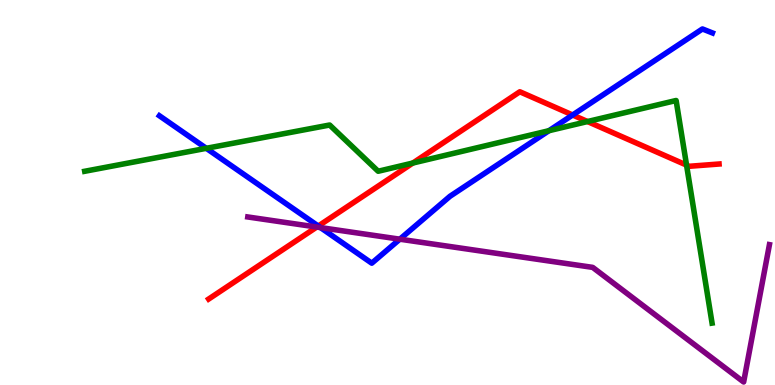[{'lines': ['blue', 'red'], 'intersections': [{'x': 4.11, 'y': 4.13}, {'x': 7.39, 'y': 7.01}]}, {'lines': ['green', 'red'], 'intersections': [{'x': 5.33, 'y': 5.77}, {'x': 7.58, 'y': 6.84}, {'x': 8.86, 'y': 5.71}]}, {'lines': ['purple', 'red'], 'intersections': [{'x': 4.09, 'y': 4.1}]}, {'lines': ['blue', 'green'], 'intersections': [{'x': 2.66, 'y': 6.15}, {'x': 7.08, 'y': 6.61}]}, {'lines': ['blue', 'purple'], 'intersections': [{'x': 4.14, 'y': 4.09}, {'x': 5.16, 'y': 3.79}]}, {'lines': ['green', 'purple'], 'intersections': []}]